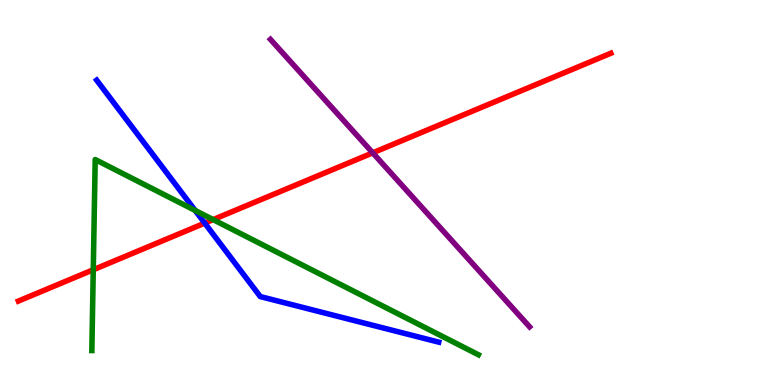[{'lines': ['blue', 'red'], 'intersections': [{'x': 2.64, 'y': 4.2}]}, {'lines': ['green', 'red'], 'intersections': [{'x': 1.2, 'y': 2.99}, {'x': 2.75, 'y': 4.3}]}, {'lines': ['purple', 'red'], 'intersections': [{'x': 4.81, 'y': 6.03}]}, {'lines': ['blue', 'green'], 'intersections': [{'x': 2.52, 'y': 4.53}]}, {'lines': ['blue', 'purple'], 'intersections': []}, {'lines': ['green', 'purple'], 'intersections': []}]